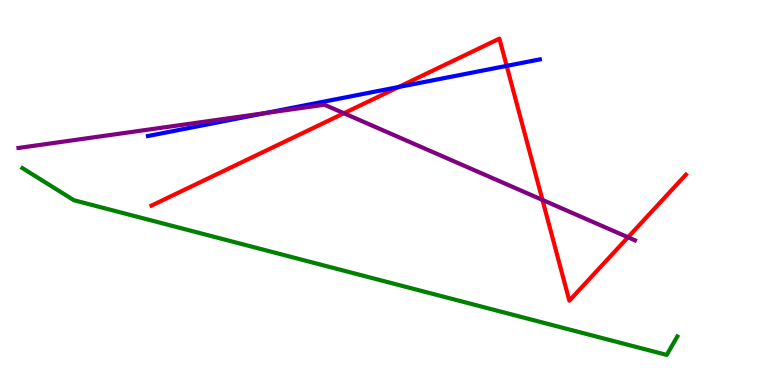[{'lines': ['blue', 'red'], 'intersections': [{'x': 5.14, 'y': 7.74}, {'x': 6.54, 'y': 8.29}]}, {'lines': ['green', 'red'], 'intersections': []}, {'lines': ['purple', 'red'], 'intersections': [{'x': 4.44, 'y': 7.06}, {'x': 7.0, 'y': 4.81}, {'x': 8.1, 'y': 3.84}]}, {'lines': ['blue', 'green'], 'intersections': []}, {'lines': ['blue', 'purple'], 'intersections': [{'x': 3.42, 'y': 7.06}]}, {'lines': ['green', 'purple'], 'intersections': []}]